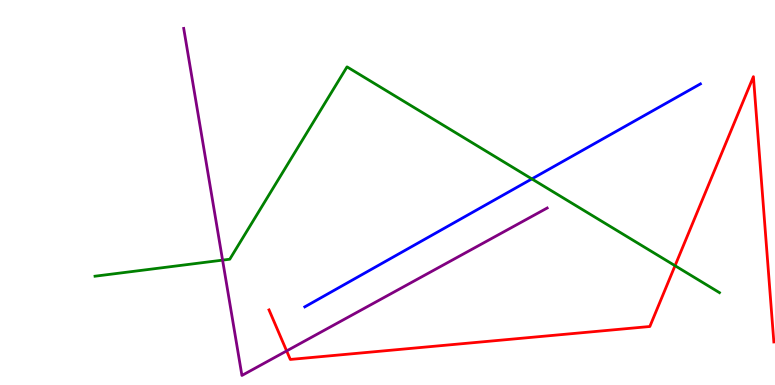[{'lines': ['blue', 'red'], 'intersections': []}, {'lines': ['green', 'red'], 'intersections': [{'x': 8.71, 'y': 3.1}]}, {'lines': ['purple', 'red'], 'intersections': [{'x': 3.7, 'y': 0.885}]}, {'lines': ['blue', 'green'], 'intersections': [{'x': 6.86, 'y': 5.35}]}, {'lines': ['blue', 'purple'], 'intersections': []}, {'lines': ['green', 'purple'], 'intersections': [{'x': 2.87, 'y': 3.24}]}]